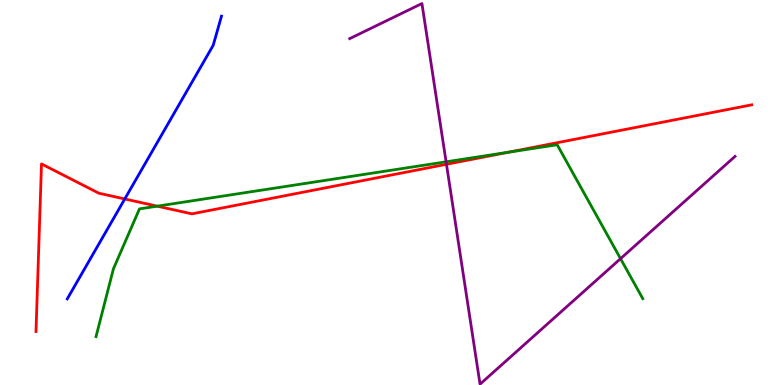[{'lines': ['blue', 'red'], 'intersections': [{'x': 1.61, 'y': 4.83}]}, {'lines': ['green', 'red'], 'intersections': [{'x': 2.03, 'y': 4.65}, {'x': 6.55, 'y': 6.04}]}, {'lines': ['purple', 'red'], 'intersections': [{'x': 5.76, 'y': 5.73}]}, {'lines': ['blue', 'green'], 'intersections': []}, {'lines': ['blue', 'purple'], 'intersections': []}, {'lines': ['green', 'purple'], 'intersections': [{'x': 5.76, 'y': 5.8}, {'x': 8.01, 'y': 3.28}]}]